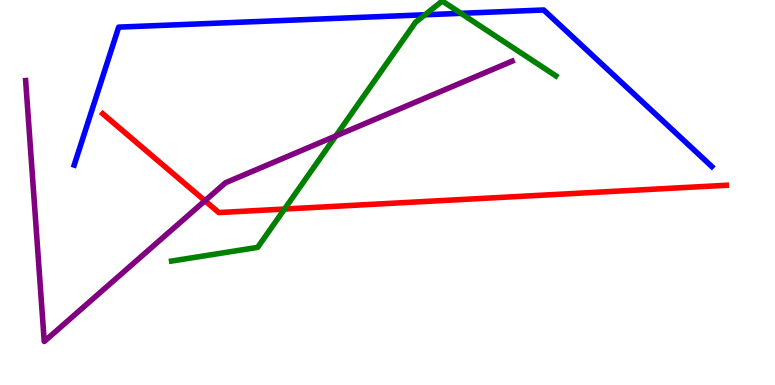[{'lines': ['blue', 'red'], 'intersections': []}, {'lines': ['green', 'red'], 'intersections': [{'x': 3.67, 'y': 4.57}]}, {'lines': ['purple', 'red'], 'intersections': [{'x': 2.64, 'y': 4.79}]}, {'lines': ['blue', 'green'], 'intersections': [{'x': 5.48, 'y': 9.62}, {'x': 5.95, 'y': 9.65}]}, {'lines': ['blue', 'purple'], 'intersections': []}, {'lines': ['green', 'purple'], 'intersections': [{'x': 4.33, 'y': 6.47}]}]